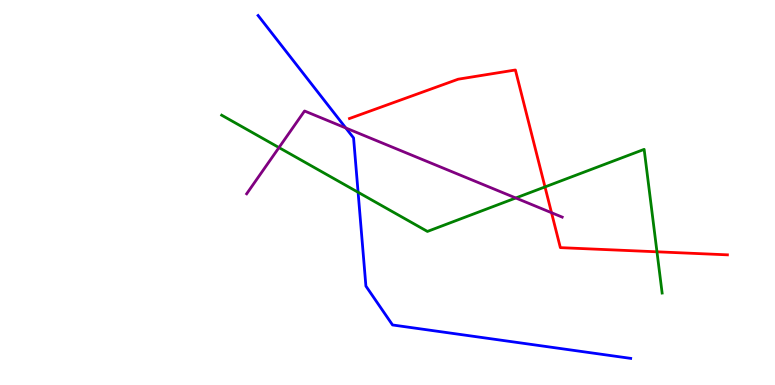[{'lines': ['blue', 'red'], 'intersections': []}, {'lines': ['green', 'red'], 'intersections': [{'x': 7.03, 'y': 5.14}, {'x': 8.48, 'y': 3.46}]}, {'lines': ['purple', 'red'], 'intersections': [{'x': 7.12, 'y': 4.48}]}, {'lines': ['blue', 'green'], 'intersections': [{'x': 4.62, 'y': 5.01}]}, {'lines': ['blue', 'purple'], 'intersections': [{'x': 4.46, 'y': 6.68}]}, {'lines': ['green', 'purple'], 'intersections': [{'x': 3.6, 'y': 6.17}, {'x': 6.66, 'y': 4.86}]}]